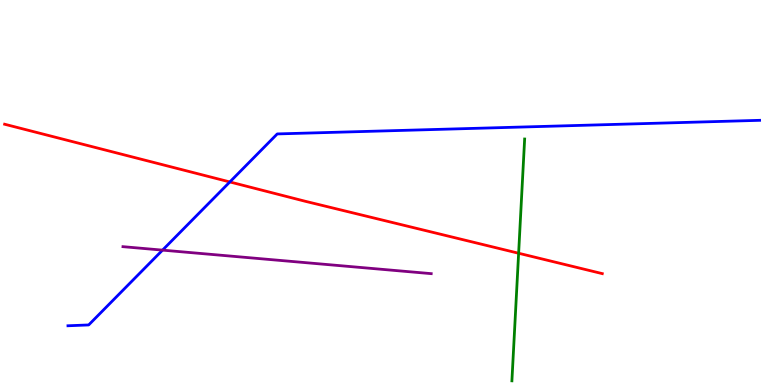[{'lines': ['blue', 'red'], 'intersections': [{'x': 2.97, 'y': 5.27}]}, {'lines': ['green', 'red'], 'intersections': [{'x': 6.69, 'y': 3.42}]}, {'lines': ['purple', 'red'], 'intersections': []}, {'lines': ['blue', 'green'], 'intersections': []}, {'lines': ['blue', 'purple'], 'intersections': [{'x': 2.1, 'y': 3.5}]}, {'lines': ['green', 'purple'], 'intersections': []}]